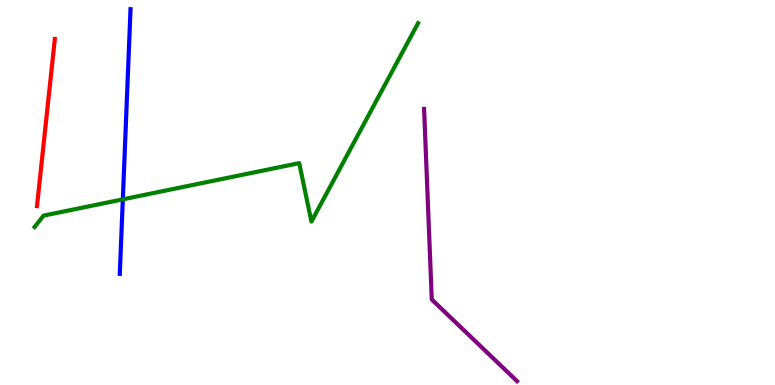[{'lines': ['blue', 'red'], 'intersections': []}, {'lines': ['green', 'red'], 'intersections': []}, {'lines': ['purple', 'red'], 'intersections': []}, {'lines': ['blue', 'green'], 'intersections': [{'x': 1.58, 'y': 4.82}]}, {'lines': ['blue', 'purple'], 'intersections': []}, {'lines': ['green', 'purple'], 'intersections': []}]